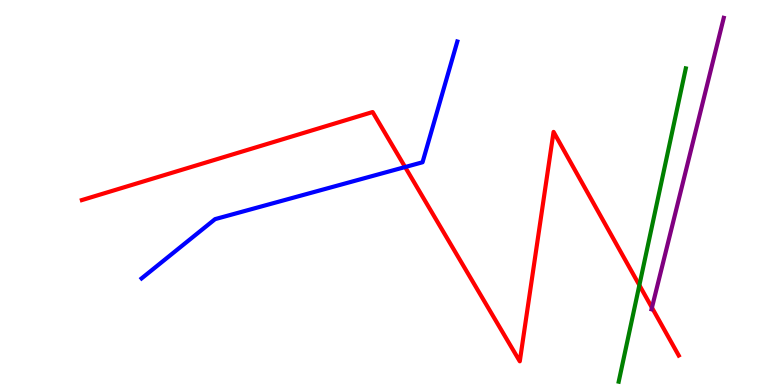[{'lines': ['blue', 'red'], 'intersections': [{'x': 5.23, 'y': 5.66}]}, {'lines': ['green', 'red'], 'intersections': [{'x': 8.25, 'y': 2.59}]}, {'lines': ['purple', 'red'], 'intersections': [{'x': 8.41, 'y': 2.01}]}, {'lines': ['blue', 'green'], 'intersections': []}, {'lines': ['blue', 'purple'], 'intersections': []}, {'lines': ['green', 'purple'], 'intersections': []}]